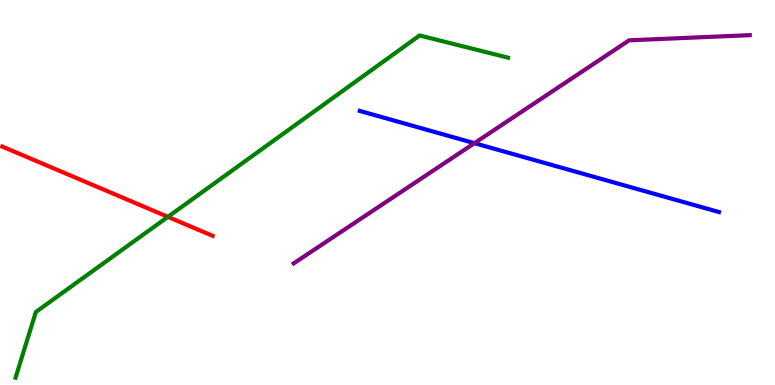[{'lines': ['blue', 'red'], 'intersections': []}, {'lines': ['green', 'red'], 'intersections': [{'x': 2.17, 'y': 4.37}]}, {'lines': ['purple', 'red'], 'intersections': []}, {'lines': ['blue', 'green'], 'intersections': []}, {'lines': ['blue', 'purple'], 'intersections': [{'x': 6.12, 'y': 6.28}]}, {'lines': ['green', 'purple'], 'intersections': []}]